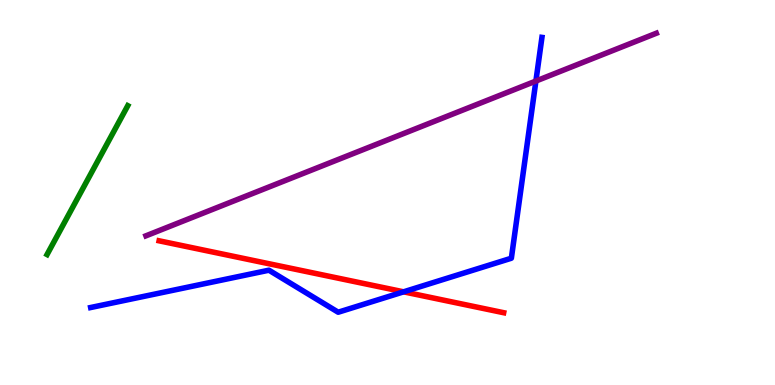[{'lines': ['blue', 'red'], 'intersections': [{'x': 5.21, 'y': 2.42}]}, {'lines': ['green', 'red'], 'intersections': []}, {'lines': ['purple', 'red'], 'intersections': []}, {'lines': ['blue', 'green'], 'intersections': []}, {'lines': ['blue', 'purple'], 'intersections': [{'x': 6.91, 'y': 7.89}]}, {'lines': ['green', 'purple'], 'intersections': []}]